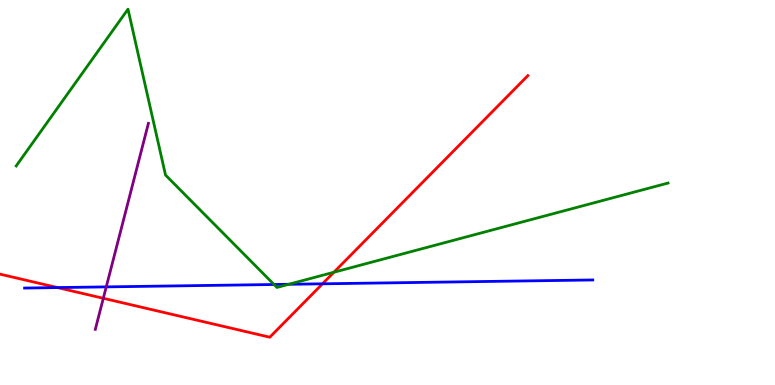[{'lines': ['blue', 'red'], 'intersections': [{'x': 0.741, 'y': 2.53}, {'x': 4.16, 'y': 2.63}]}, {'lines': ['green', 'red'], 'intersections': [{'x': 4.31, 'y': 2.93}]}, {'lines': ['purple', 'red'], 'intersections': [{'x': 1.33, 'y': 2.25}]}, {'lines': ['blue', 'green'], 'intersections': [{'x': 3.54, 'y': 2.61}, {'x': 3.73, 'y': 2.62}]}, {'lines': ['blue', 'purple'], 'intersections': [{'x': 1.37, 'y': 2.55}]}, {'lines': ['green', 'purple'], 'intersections': []}]